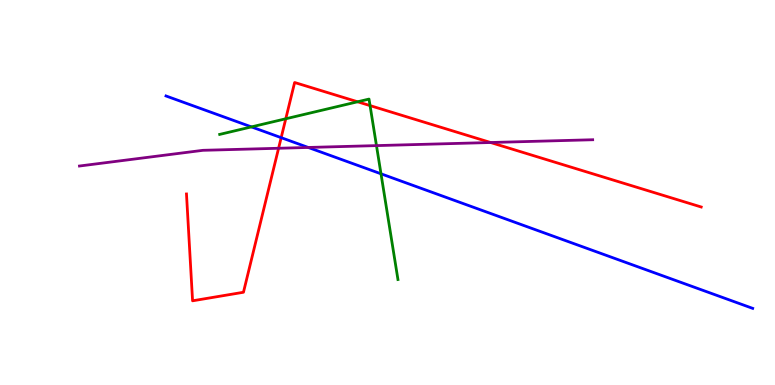[{'lines': ['blue', 'red'], 'intersections': [{'x': 3.63, 'y': 6.42}]}, {'lines': ['green', 'red'], 'intersections': [{'x': 3.69, 'y': 6.91}, {'x': 4.61, 'y': 7.36}, {'x': 4.77, 'y': 7.26}]}, {'lines': ['purple', 'red'], 'intersections': [{'x': 3.59, 'y': 6.15}, {'x': 6.33, 'y': 6.3}]}, {'lines': ['blue', 'green'], 'intersections': [{'x': 3.24, 'y': 6.7}, {'x': 4.92, 'y': 5.49}]}, {'lines': ['blue', 'purple'], 'intersections': [{'x': 3.98, 'y': 6.17}]}, {'lines': ['green', 'purple'], 'intersections': [{'x': 4.86, 'y': 6.22}]}]